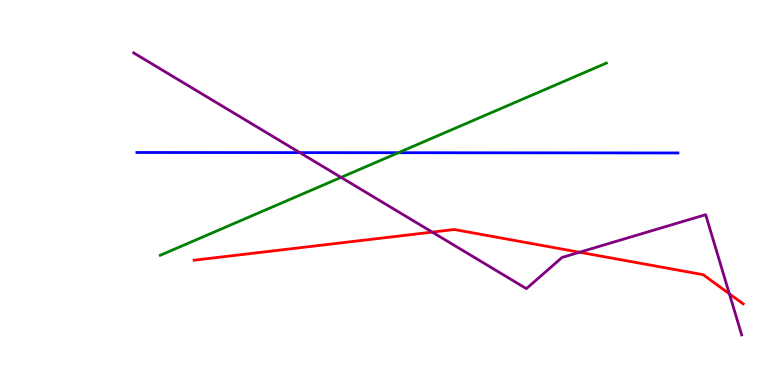[{'lines': ['blue', 'red'], 'intersections': []}, {'lines': ['green', 'red'], 'intersections': []}, {'lines': ['purple', 'red'], 'intersections': [{'x': 5.58, 'y': 3.97}, {'x': 7.48, 'y': 3.45}, {'x': 9.41, 'y': 2.37}]}, {'lines': ['blue', 'green'], 'intersections': [{'x': 5.14, 'y': 6.03}]}, {'lines': ['blue', 'purple'], 'intersections': [{'x': 3.87, 'y': 6.04}]}, {'lines': ['green', 'purple'], 'intersections': [{'x': 4.4, 'y': 5.39}]}]